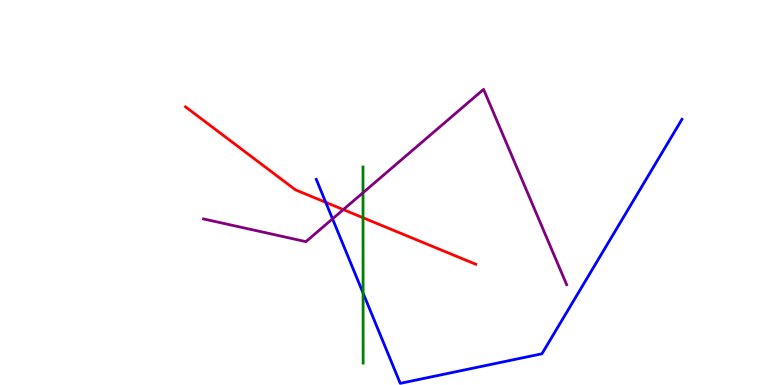[{'lines': ['blue', 'red'], 'intersections': [{'x': 4.2, 'y': 4.74}]}, {'lines': ['green', 'red'], 'intersections': [{'x': 4.68, 'y': 4.34}]}, {'lines': ['purple', 'red'], 'intersections': [{'x': 4.43, 'y': 4.56}]}, {'lines': ['blue', 'green'], 'intersections': [{'x': 4.69, 'y': 2.39}]}, {'lines': ['blue', 'purple'], 'intersections': [{'x': 4.29, 'y': 4.32}]}, {'lines': ['green', 'purple'], 'intersections': [{'x': 4.68, 'y': 4.99}]}]